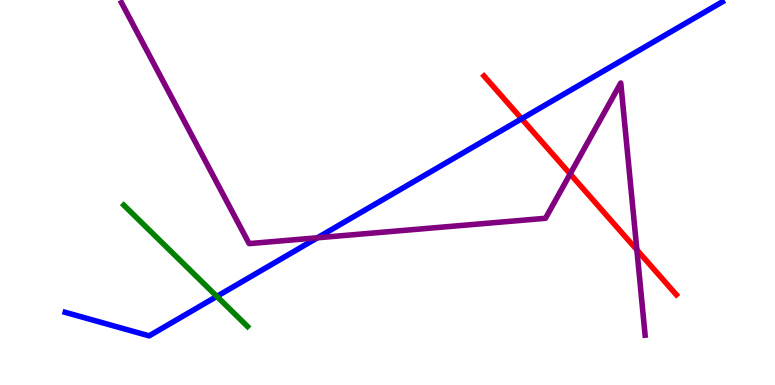[{'lines': ['blue', 'red'], 'intersections': [{'x': 6.73, 'y': 6.92}]}, {'lines': ['green', 'red'], 'intersections': []}, {'lines': ['purple', 'red'], 'intersections': [{'x': 7.36, 'y': 5.48}, {'x': 8.22, 'y': 3.51}]}, {'lines': ['blue', 'green'], 'intersections': [{'x': 2.8, 'y': 2.3}]}, {'lines': ['blue', 'purple'], 'intersections': [{'x': 4.1, 'y': 3.82}]}, {'lines': ['green', 'purple'], 'intersections': []}]